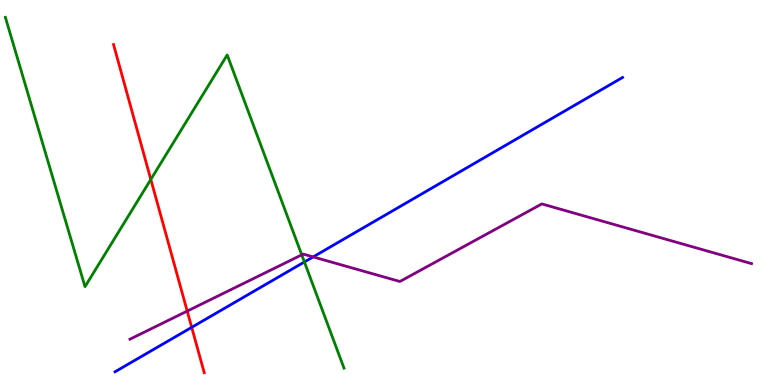[{'lines': ['blue', 'red'], 'intersections': [{'x': 2.47, 'y': 1.5}]}, {'lines': ['green', 'red'], 'intersections': [{'x': 1.95, 'y': 5.34}]}, {'lines': ['purple', 'red'], 'intersections': [{'x': 2.42, 'y': 1.92}]}, {'lines': ['blue', 'green'], 'intersections': [{'x': 3.93, 'y': 3.2}]}, {'lines': ['blue', 'purple'], 'intersections': [{'x': 4.04, 'y': 3.33}]}, {'lines': ['green', 'purple'], 'intersections': [{'x': 3.89, 'y': 3.38}]}]